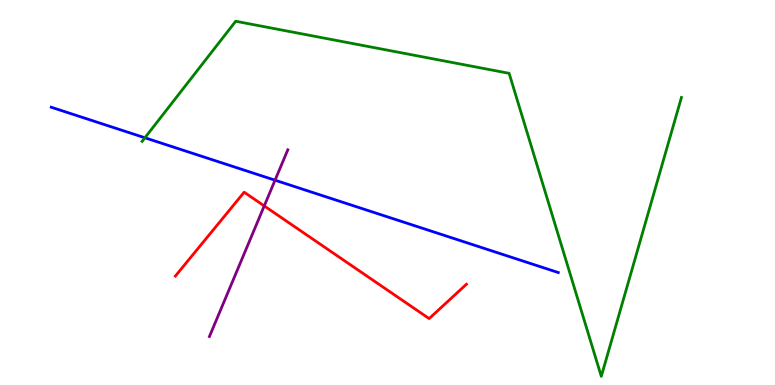[{'lines': ['blue', 'red'], 'intersections': []}, {'lines': ['green', 'red'], 'intersections': []}, {'lines': ['purple', 'red'], 'intersections': [{'x': 3.41, 'y': 4.65}]}, {'lines': ['blue', 'green'], 'intersections': [{'x': 1.87, 'y': 6.42}]}, {'lines': ['blue', 'purple'], 'intersections': [{'x': 3.55, 'y': 5.32}]}, {'lines': ['green', 'purple'], 'intersections': []}]